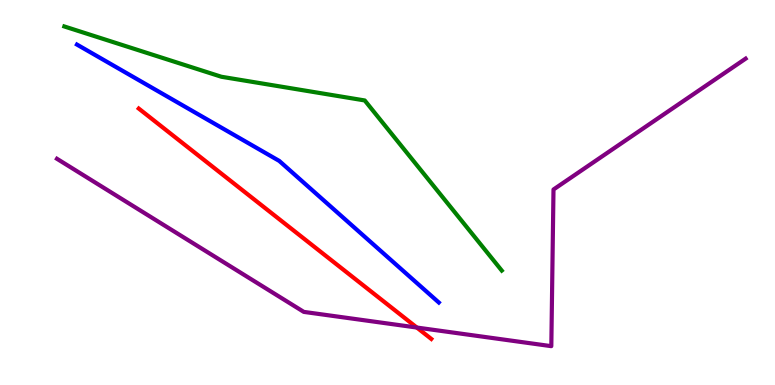[{'lines': ['blue', 'red'], 'intersections': []}, {'lines': ['green', 'red'], 'intersections': []}, {'lines': ['purple', 'red'], 'intersections': [{'x': 5.38, 'y': 1.49}]}, {'lines': ['blue', 'green'], 'intersections': []}, {'lines': ['blue', 'purple'], 'intersections': []}, {'lines': ['green', 'purple'], 'intersections': []}]